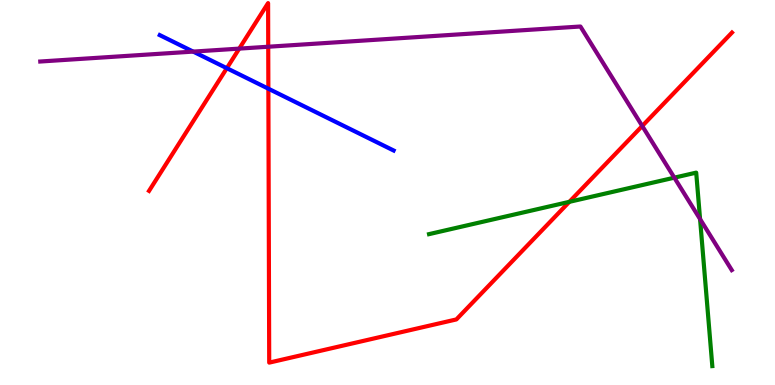[{'lines': ['blue', 'red'], 'intersections': [{'x': 2.93, 'y': 8.23}, {'x': 3.46, 'y': 7.7}]}, {'lines': ['green', 'red'], 'intersections': [{'x': 7.35, 'y': 4.76}]}, {'lines': ['purple', 'red'], 'intersections': [{'x': 3.09, 'y': 8.74}, {'x': 3.46, 'y': 8.79}, {'x': 8.29, 'y': 6.73}]}, {'lines': ['blue', 'green'], 'intersections': []}, {'lines': ['blue', 'purple'], 'intersections': [{'x': 2.49, 'y': 8.66}]}, {'lines': ['green', 'purple'], 'intersections': [{'x': 8.7, 'y': 5.39}, {'x': 9.03, 'y': 4.31}]}]